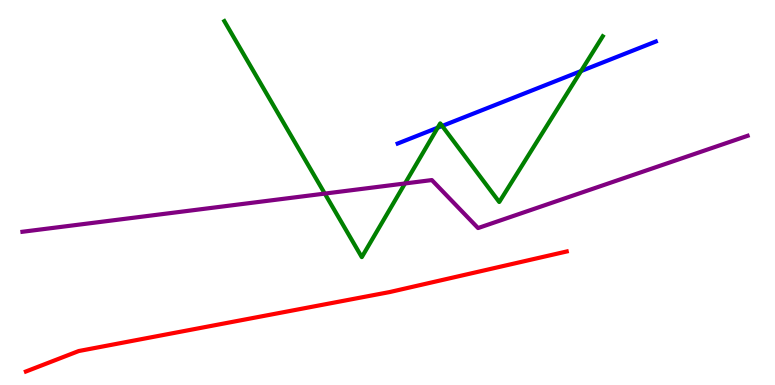[{'lines': ['blue', 'red'], 'intersections': []}, {'lines': ['green', 'red'], 'intersections': []}, {'lines': ['purple', 'red'], 'intersections': []}, {'lines': ['blue', 'green'], 'intersections': [{'x': 5.65, 'y': 6.68}, {'x': 5.71, 'y': 6.73}, {'x': 7.5, 'y': 8.15}]}, {'lines': ['blue', 'purple'], 'intersections': []}, {'lines': ['green', 'purple'], 'intersections': [{'x': 4.19, 'y': 4.97}, {'x': 5.23, 'y': 5.23}]}]